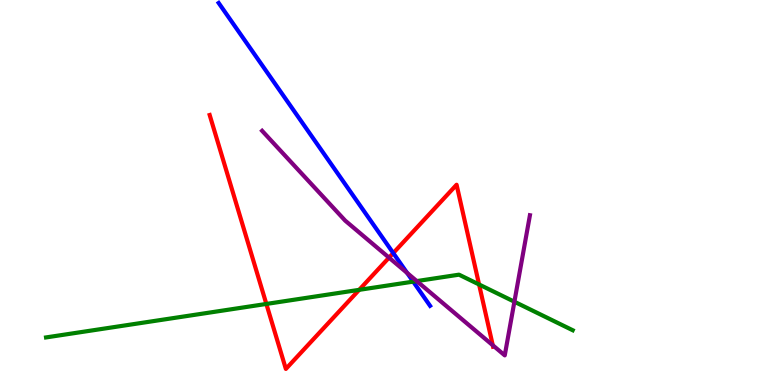[{'lines': ['blue', 'red'], 'intersections': [{'x': 5.07, 'y': 3.43}]}, {'lines': ['green', 'red'], 'intersections': [{'x': 3.44, 'y': 2.11}, {'x': 4.63, 'y': 2.47}, {'x': 6.18, 'y': 2.61}]}, {'lines': ['purple', 'red'], 'intersections': [{'x': 5.02, 'y': 3.31}, {'x': 6.36, 'y': 1.03}]}, {'lines': ['blue', 'green'], 'intersections': [{'x': 5.33, 'y': 2.68}]}, {'lines': ['blue', 'purple'], 'intersections': [{'x': 5.25, 'y': 2.91}]}, {'lines': ['green', 'purple'], 'intersections': [{'x': 5.38, 'y': 2.7}, {'x': 6.64, 'y': 2.16}]}]